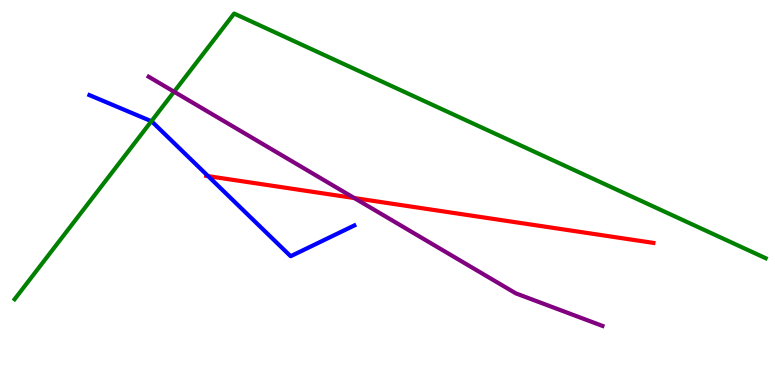[{'lines': ['blue', 'red'], 'intersections': [{'x': 2.69, 'y': 5.42}]}, {'lines': ['green', 'red'], 'intersections': []}, {'lines': ['purple', 'red'], 'intersections': [{'x': 4.57, 'y': 4.86}]}, {'lines': ['blue', 'green'], 'intersections': [{'x': 1.95, 'y': 6.85}]}, {'lines': ['blue', 'purple'], 'intersections': []}, {'lines': ['green', 'purple'], 'intersections': [{'x': 2.25, 'y': 7.62}]}]